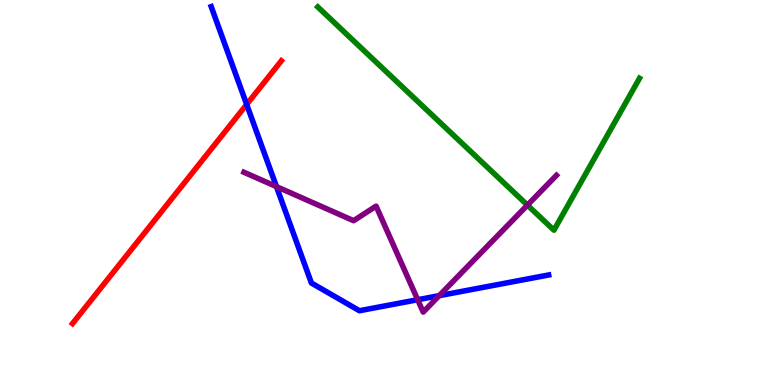[{'lines': ['blue', 'red'], 'intersections': [{'x': 3.18, 'y': 7.29}]}, {'lines': ['green', 'red'], 'intersections': []}, {'lines': ['purple', 'red'], 'intersections': []}, {'lines': ['blue', 'green'], 'intersections': []}, {'lines': ['blue', 'purple'], 'intersections': [{'x': 3.57, 'y': 5.15}, {'x': 5.39, 'y': 2.21}, {'x': 5.67, 'y': 2.32}]}, {'lines': ['green', 'purple'], 'intersections': [{'x': 6.81, 'y': 4.67}]}]